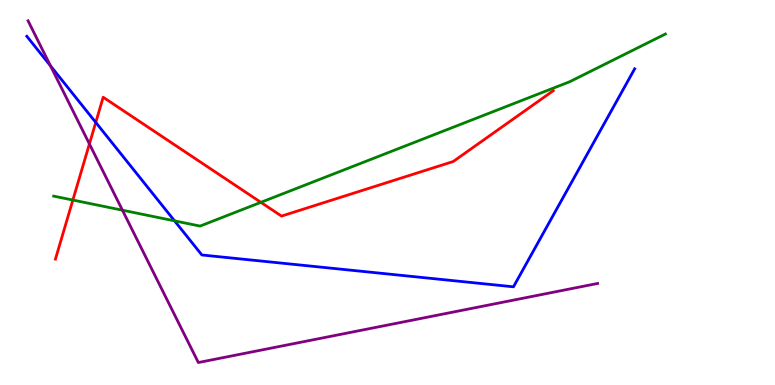[{'lines': ['blue', 'red'], 'intersections': [{'x': 1.24, 'y': 6.82}]}, {'lines': ['green', 'red'], 'intersections': [{'x': 0.94, 'y': 4.8}, {'x': 3.37, 'y': 4.74}]}, {'lines': ['purple', 'red'], 'intersections': [{'x': 1.15, 'y': 6.26}]}, {'lines': ['blue', 'green'], 'intersections': [{'x': 2.25, 'y': 4.26}]}, {'lines': ['blue', 'purple'], 'intersections': [{'x': 0.652, 'y': 8.29}]}, {'lines': ['green', 'purple'], 'intersections': [{'x': 1.58, 'y': 4.54}]}]